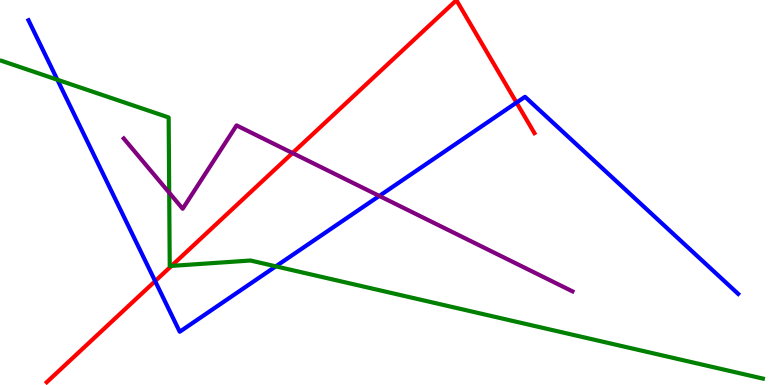[{'lines': ['blue', 'red'], 'intersections': [{'x': 2.0, 'y': 2.7}, {'x': 6.66, 'y': 7.34}]}, {'lines': ['green', 'red'], 'intersections': [{'x': 2.21, 'y': 3.09}]}, {'lines': ['purple', 'red'], 'intersections': [{'x': 3.77, 'y': 6.02}]}, {'lines': ['blue', 'green'], 'intersections': [{'x': 0.74, 'y': 7.93}, {'x': 3.56, 'y': 3.08}]}, {'lines': ['blue', 'purple'], 'intersections': [{'x': 4.89, 'y': 4.91}]}, {'lines': ['green', 'purple'], 'intersections': [{'x': 2.18, 'y': 5.0}]}]